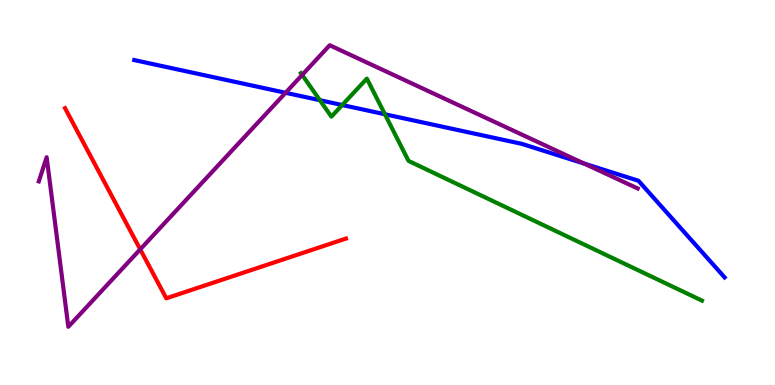[{'lines': ['blue', 'red'], 'intersections': []}, {'lines': ['green', 'red'], 'intersections': []}, {'lines': ['purple', 'red'], 'intersections': [{'x': 1.81, 'y': 3.52}]}, {'lines': ['blue', 'green'], 'intersections': [{'x': 4.13, 'y': 7.4}, {'x': 4.42, 'y': 7.27}, {'x': 4.97, 'y': 7.03}]}, {'lines': ['blue', 'purple'], 'intersections': [{'x': 3.68, 'y': 7.59}, {'x': 7.54, 'y': 5.75}]}, {'lines': ['green', 'purple'], 'intersections': [{'x': 3.9, 'y': 8.05}]}]